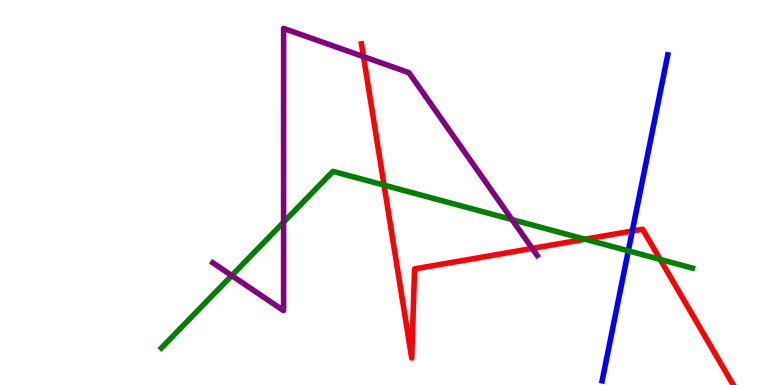[{'lines': ['blue', 'red'], 'intersections': [{'x': 8.16, 'y': 4.0}]}, {'lines': ['green', 'red'], 'intersections': [{'x': 4.96, 'y': 5.19}, {'x': 7.55, 'y': 3.79}, {'x': 8.52, 'y': 3.26}]}, {'lines': ['purple', 'red'], 'intersections': [{'x': 4.69, 'y': 8.53}, {'x': 6.87, 'y': 3.55}]}, {'lines': ['blue', 'green'], 'intersections': [{'x': 8.11, 'y': 3.48}]}, {'lines': ['blue', 'purple'], 'intersections': []}, {'lines': ['green', 'purple'], 'intersections': [{'x': 2.99, 'y': 2.84}, {'x': 3.66, 'y': 4.23}, {'x': 6.61, 'y': 4.3}]}]